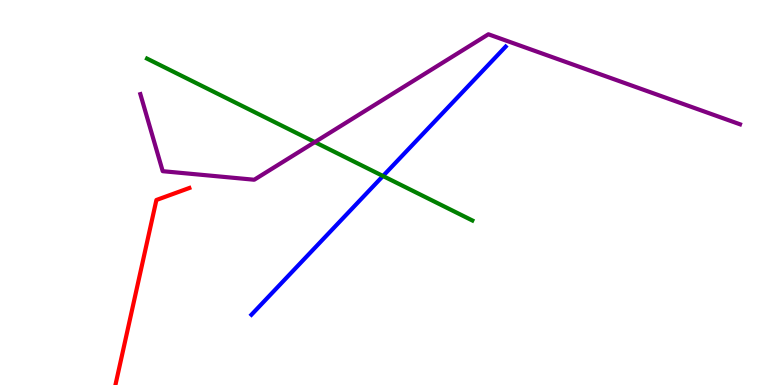[{'lines': ['blue', 'red'], 'intersections': []}, {'lines': ['green', 'red'], 'intersections': []}, {'lines': ['purple', 'red'], 'intersections': []}, {'lines': ['blue', 'green'], 'intersections': [{'x': 4.94, 'y': 5.43}]}, {'lines': ['blue', 'purple'], 'intersections': []}, {'lines': ['green', 'purple'], 'intersections': [{'x': 4.06, 'y': 6.31}]}]